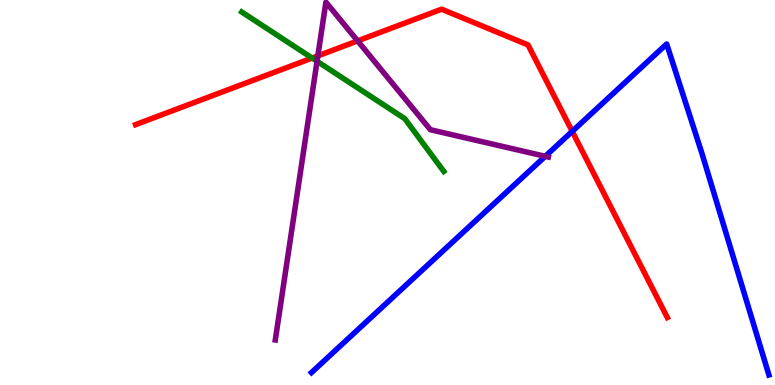[{'lines': ['blue', 'red'], 'intersections': [{'x': 7.38, 'y': 6.59}]}, {'lines': ['green', 'red'], 'intersections': [{'x': 4.03, 'y': 8.49}]}, {'lines': ['purple', 'red'], 'intersections': [{'x': 4.1, 'y': 8.55}, {'x': 4.61, 'y': 8.94}]}, {'lines': ['blue', 'green'], 'intersections': []}, {'lines': ['blue', 'purple'], 'intersections': [{'x': 7.04, 'y': 5.94}]}, {'lines': ['green', 'purple'], 'intersections': [{'x': 4.09, 'y': 8.41}]}]